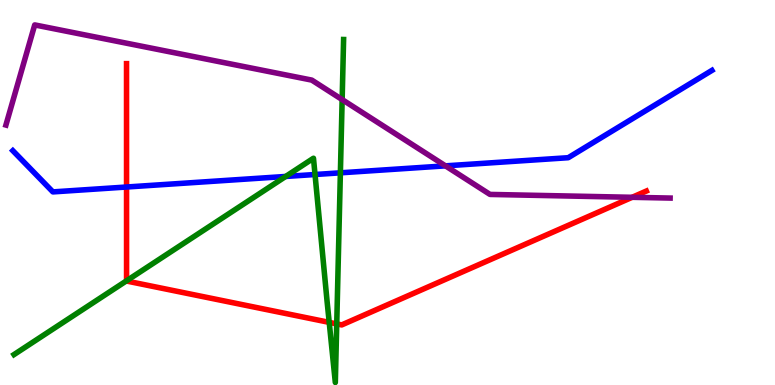[{'lines': ['blue', 'red'], 'intersections': [{'x': 1.63, 'y': 5.14}]}, {'lines': ['green', 'red'], 'intersections': [{'x': 1.63, 'y': 2.71}, {'x': 4.25, 'y': 1.63}, {'x': 4.34, 'y': 1.59}]}, {'lines': ['purple', 'red'], 'intersections': [{'x': 8.16, 'y': 4.88}]}, {'lines': ['blue', 'green'], 'intersections': [{'x': 3.69, 'y': 5.42}, {'x': 4.06, 'y': 5.47}, {'x': 4.39, 'y': 5.51}]}, {'lines': ['blue', 'purple'], 'intersections': [{'x': 5.75, 'y': 5.69}]}, {'lines': ['green', 'purple'], 'intersections': [{'x': 4.41, 'y': 7.41}]}]